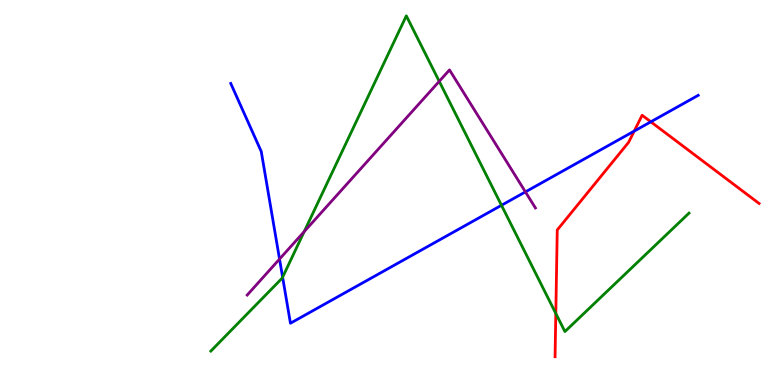[{'lines': ['blue', 'red'], 'intersections': [{'x': 8.18, 'y': 6.6}, {'x': 8.4, 'y': 6.84}]}, {'lines': ['green', 'red'], 'intersections': [{'x': 7.17, 'y': 1.86}]}, {'lines': ['purple', 'red'], 'intersections': []}, {'lines': ['blue', 'green'], 'intersections': [{'x': 3.65, 'y': 2.8}, {'x': 6.47, 'y': 4.67}]}, {'lines': ['blue', 'purple'], 'intersections': [{'x': 3.61, 'y': 3.27}, {'x': 6.78, 'y': 5.02}]}, {'lines': ['green', 'purple'], 'intersections': [{'x': 3.92, 'y': 3.98}, {'x': 5.67, 'y': 7.89}]}]